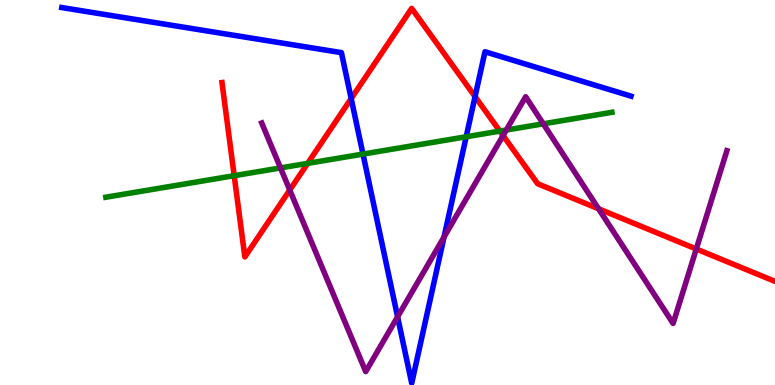[{'lines': ['blue', 'red'], 'intersections': [{'x': 4.53, 'y': 7.44}, {'x': 6.13, 'y': 7.49}]}, {'lines': ['green', 'red'], 'intersections': [{'x': 3.02, 'y': 5.44}, {'x': 3.97, 'y': 5.76}, {'x': 6.45, 'y': 6.59}]}, {'lines': ['purple', 'red'], 'intersections': [{'x': 3.74, 'y': 5.06}, {'x': 6.49, 'y': 6.48}, {'x': 7.72, 'y': 4.58}, {'x': 8.98, 'y': 3.53}]}, {'lines': ['blue', 'green'], 'intersections': [{'x': 4.68, 'y': 6.0}, {'x': 6.02, 'y': 6.45}]}, {'lines': ['blue', 'purple'], 'intersections': [{'x': 5.13, 'y': 1.77}, {'x': 5.73, 'y': 3.84}]}, {'lines': ['green', 'purple'], 'intersections': [{'x': 3.62, 'y': 5.64}, {'x': 6.53, 'y': 6.62}, {'x': 7.01, 'y': 6.78}]}]